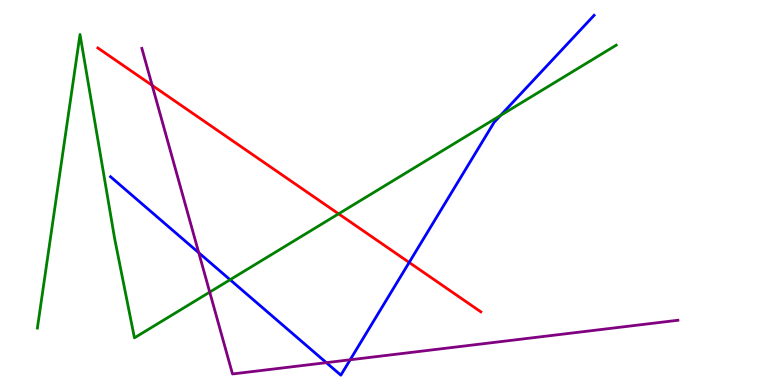[{'lines': ['blue', 'red'], 'intersections': [{'x': 5.28, 'y': 3.18}]}, {'lines': ['green', 'red'], 'intersections': [{'x': 4.37, 'y': 4.45}]}, {'lines': ['purple', 'red'], 'intersections': [{'x': 1.96, 'y': 7.78}]}, {'lines': ['blue', 'green'], 'intersections': [{'x': 2.97, 'y': 2.73}, {'x': 6.46, 'y': 7.0}]}, {'lines': ['blue', 'purple'], 'intersections': [{'x': 2.56, 'y': 3.44}, {'x': 4.21, 'y': 0.581}, {'x': 4.52, 'y': 0.655}]}, {'lines': ['green', 'purple'], 'intersections': [{'x': 2.71, 'y': 2.41}]}]